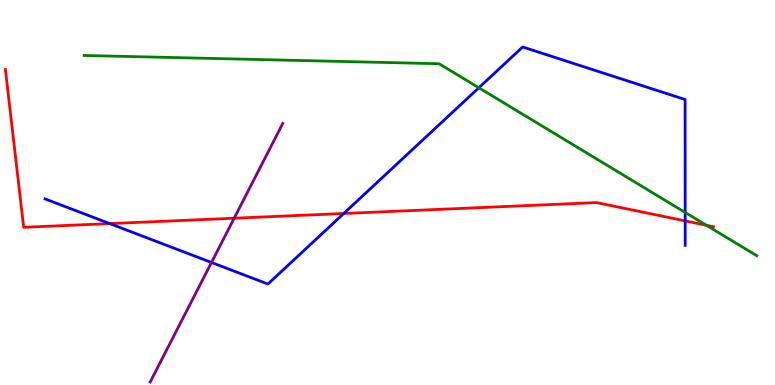[{'lines': ['blue', 'red'], 'intersections': [{'x': 1.42, 'y': 4.19}, {'x': 4.44, 'y': 4.45}, {'x': 8.84, 'y': 4.26}]}, {'lines': ['green', 'red'], 'intersections': [{'x': 9.11, 'y': 4.15}]}, {'lines': ['purple', 'red'], 'intersections': [{'x': 3.02, 'y': 4.33}]}, {'lines': ['blue', 'green'], 'intersections': [{'x': 6.18, 'y': 7.72}, {'x': 8.84, 'y': 4.48}]}, {'lines': ['blue', 'purple'], 'intersections': [{'x': 2.73, 'y': 3.18}]}, {'lines': ['green', 'purple'], 'intersections': []}]